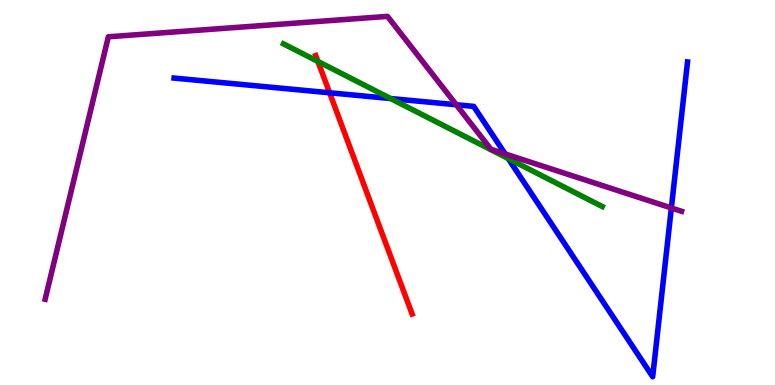[{'lines': ['blue', 'red'], 'intersections': [{'x': 4.25, 'y': 7.59}]}, {'lines': ['green', 'red'], 'intersections': [{'x': 4.1, 'y': 8.4}]}, {'lines': ['purple', 'red'], 'intersections': []}, {'lines': ['blue', 'green'], 'intersections': [{'x': 5.04, 'y': 7.44}, {'x': 6.56, 'y': 5.88}]}, {'lines': ['blue', 'purple'], 'intersections': [{'x': 5.89, 'y': 7.28}, {'x': 6.52, 'y': 6.0}, {'x': 8.66, 'y': 4.6}]}, {'lines': ['green', 'purple'], 'intersections': []}]